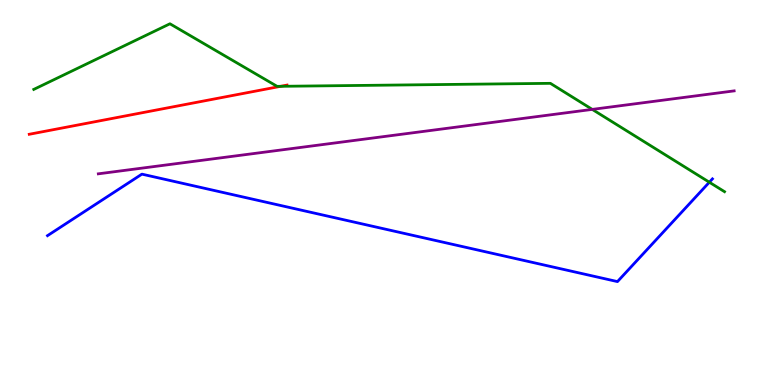[{'lines': ['blue', 'red'], 'intersections': []}, {'lines': ['green', 'red'], 'intersections': [{'x': 3.62, 'y': 7.76}]}, {'lines': ['purple', 'red'], 'intersections': []}, {'lines': ['blue', 'green'], 'intersections': [{'x': 9.15, 'y': 5.27}]}, {'lines': ['blue', 'purple'], 'intersections': []}, {'lines': ['green', 'purple'], 'intersections': [{'x': 7.64, 'y': 7.16}]}]